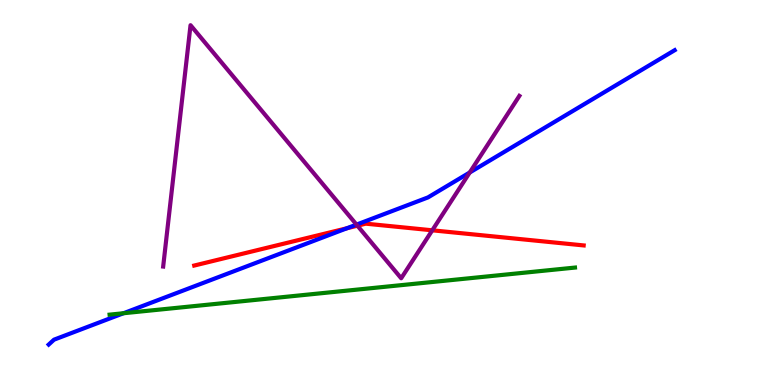[{'lines': ['blue', 'red'], 'intersections': [{'x': 4.48, 'y': 4.07}]}, {'lines': ['green', 'red'], 'intersections': []}, {'lines': ['purple', 'red'], 'intersections': [{'x': 4.61, 'y': 4.14}, {'x': 5.58, 'y': 4.02}]}, {'lines': ['blue', 'green'], 'intersections': [{'x': 1.59, 'y': 1.86}]}, {'lines': ['blue', 'purple'], 'intersections': [{'x': 4.6, 'y': 4.17}, {'x': 6.06, 'y': 5.52}]}, {'lines': ['green', 'purple'], 'intersections': []}]